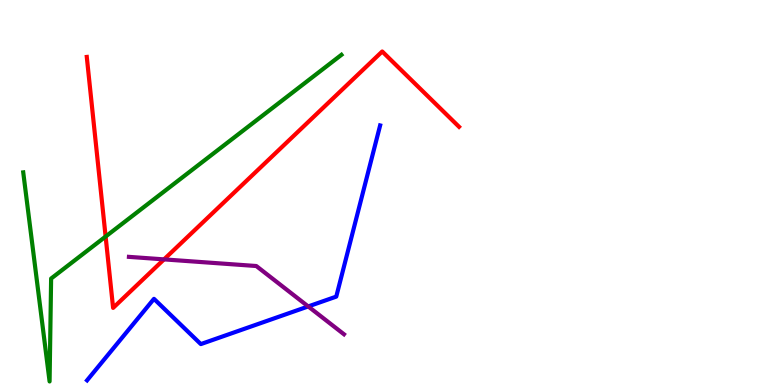[{'lines': ['blue', 'red'], 'intersections': []}, {'lines': ['green', 'red'], 'intersections': [{'x': 1.36, 'y': 3.86}]}, {'lines': ['purple', 'red'], 'intersections': [{'x': 2.12, 'y': 3.26}]}, {'lines': ['blue', 'green'], 'intersections': []}, {'lines': ['blue', 'purple'], 'intersections': [{'x': 3.98, 'y': 2.04}]}, {'lines': ['green', 'purple'], 'intersections': []}]